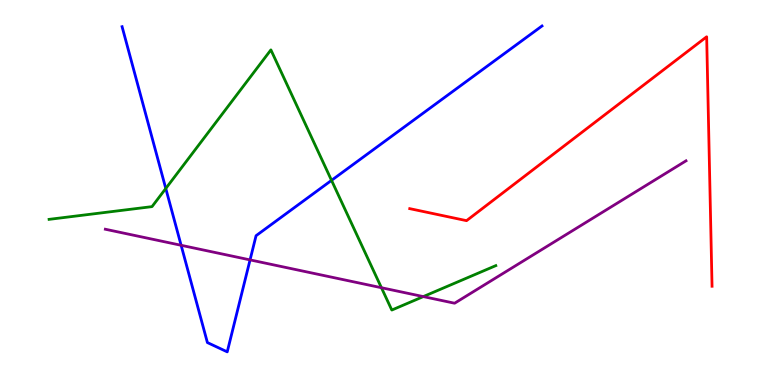[{'lines': ['blue', 'red'], 'intersections': []}, {'lines': ['green', 'red'], 'intersections': []}, {'lines': ['purple', 'red'], 'intersections': []}, {'lines': ['blue', 'green'], 'intersections': [{'x': 2.14, 'y': 5.1}, {'x': 4.28, 'y': 5.32}]}, {'lines': ['blue', 'purple'], 'intersections': [{'x': 2.34, 'y': 3.63}, {'x': 3.23, 'y': 3.25}]}, {'lines': ['green', 'purple'], 'intersections': [{'x': 4.92, 'y': 2.53}, {'x': 5.46, 'y': 2.3}]}]